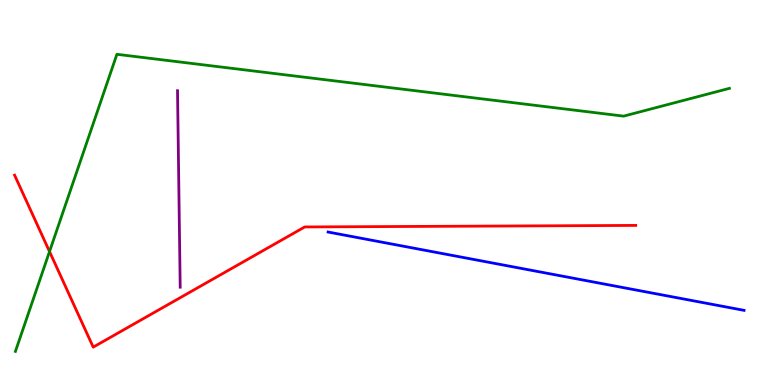[{'lines': ['blue', 'red'], 'intersections': []}, {'lines': ['green', 'red'], 'intersections': [{'x': 0.639, 'y': 3.47}]}, {'lines': ['purple', 'red'], 'intersections': []}, {'lines': ['blue', 'green'], 'intersections': []}, {'lines': ['blue', 'purple'], 'intersections': []}, {'lines': ['green', 'purple'], 'intersections': []}]